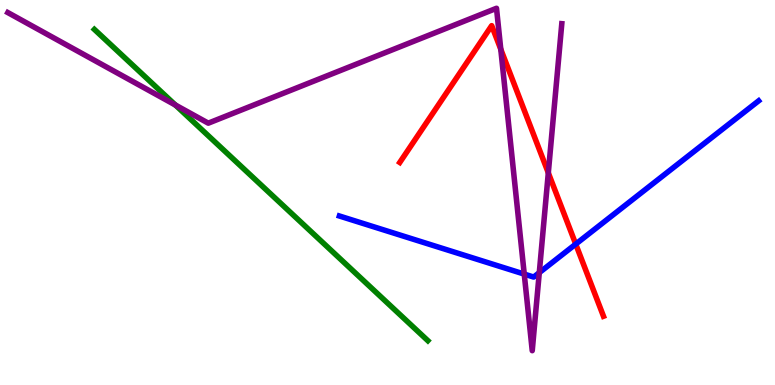[{'lines': ['blue', 'red'], 'intersections': [{'x': 7.43, 'y': 3.66}]}, {'lines': ['green', 'red'], 'intersections': []}, {'lines': ['purple', 'red'], 'intersections': [{'x': 6.46, 'y': 8.72}, {'x': 7.08, 'y': 5.51}]}, {'lines': ['blue', 'green'], 'intersections': []}, {'lines': ['blue', 'purple'], 'intersections': [{'x': 6.76, 'y': 2.88}, {'x': 6.96, 'y': 2.92}]}, {'lines': ['green', 'purple'], 'intersections': [{'x': 2.26, 'y': 7.27}]}]